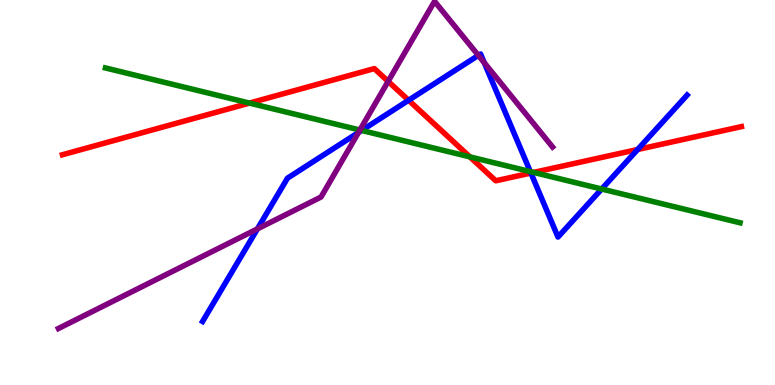[{'lines': ['blue', 'red'], 'intersections': [{'x': 5.27, 'y': 7.4}, {'x': 6.85, 'y': 5.51}, {'x': 8.23, 'y': 6.12}]}, {'lines': ['green', 'red'], 'intersections': [{'x': 3.22, 'y': 7.32}, {'x': 6.06, 'y': 5.93}, {'x': 6.89, 'y': 5.52}]}, {'lines': ['purple', 'red'], 'intersections': [{'x': 5.01, 'y': 7.89}]}, {'lines': ['blue', 'green'], 'intersections': [{'x': 4.67, 'y': 6.61}, {'x': 6.84, 'y': 5.54}, {'x': 7.76, 'y': 5.09}]}, {'lines': ['blue', 'purple'], 'intersections': [{'x': 3.32, 'y': 4.06}, {'x': 4.63, 'y': 6.56}, {'x': 6.17, 'y': 8.56}, {'x': 6.25, 'y': 8.37}]}, {'lines': ['green', 'purple'], 'intersections': [{'x': 4.64, 'y': 6.62}]}]